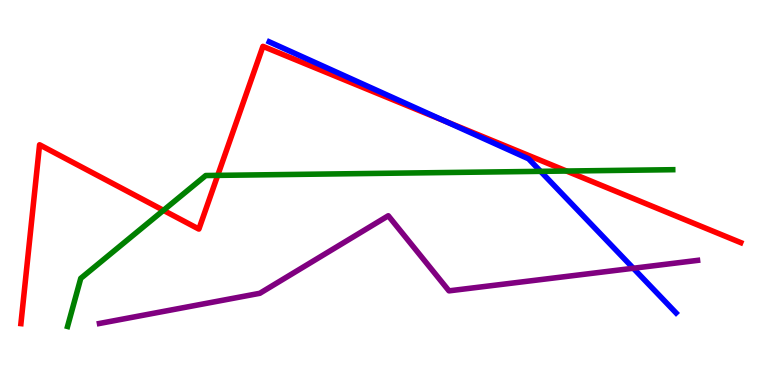[{'lines': ['blue', 'red'], 'intersections': [{'x': 5.74, 'y': 6.85}]}, {'lines': ['green', 'red'], 'intersections': [{'x': 2.11, 'y': 4.54}, {'x': 2.81, 'y': 5.44}, {'x': 7.31, 'y': 5.56}]}, {'lines': ['purple', 'red'], 'intersections': []}, {'lines': ['blue', 'green'], 'intersections': [{'x': 6.98, 'y': 5.55}]}, {'lines': ['blue', 'purple'], 'intersections': [{'x': 8.17, 'y': 3.03}]}, {'lines': ['green', 'purple'], 'intersections': []}]